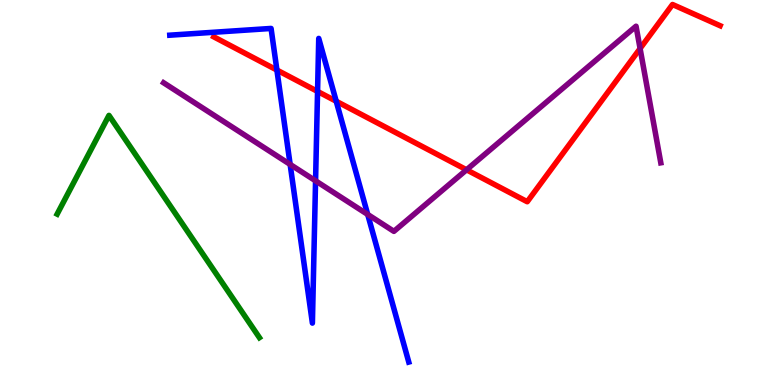[{'lines': ['blue', 'red'], 'intersections': [{'x': 3.57, 'y': 8.18}, {'x': 4.1, 'y': 7.63}, {'x': 4.34, 'y': 7.37}]}, {'lines': ['green', 'red'], 'intersections': []}, {'lines': ['purple', 'red'], 'intersections': [{'x': 6.02, 'y': 5.59}, {'x': 8.26, 'y': 8.74}]}, {'lines': ['blue', 'green'], 'intersections': []}, {'lines': ['blue', 'purple'], 'intersections': [{'x': 3.74, 'y': 5.73}, {'x': 4.07, 'y': 5.3}, {'x': 4.74, 'y': 4.43}]}, {'lines': ['green', 'purple'], 'intersections': []}]